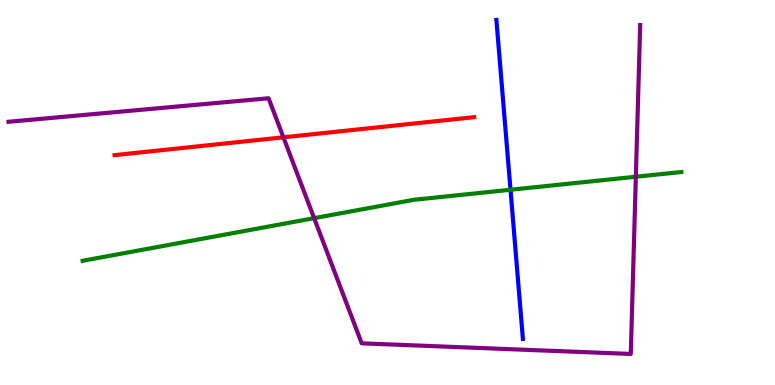[{'lines': ['blue', 'red'], 'intersections': []}, {'lines': ['green', 'red'], 'intersections': []}, {'lines': ['purple', 'red'], 'intersections': [{'x': 3.66, 'y': 6.43}]}, {'lines': ['blue', 'green'], 'intersections': [{'x': 6.59, 'y': 5.07}]}, {'lines': ['blue', 'purple'], 'intersections': []}, {'lines': ['green', 'purple'], 'intersections': [{'x': 4.05, 'y': 4.33}, {'x': 8.2, 'y': 5.41}]}]